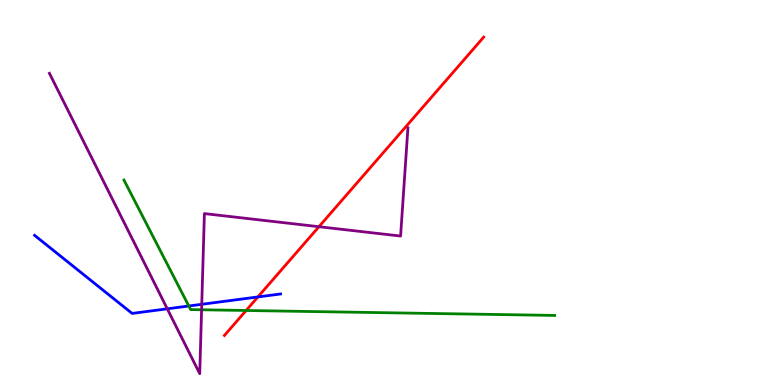[{'lines': ['blue', 'red'], 'intersections': [{'x': 3.33, 'y': 2.29}]}, {'lines': ['green', 'red'], 'intersections': [{'x': 3.18, 'y': 1.94}]}, {'lines': ['purple', 'red'], 'intersections': [{'x': 4.12, 'y': 4.11}]}, {'lines': ['blue', 'green'], 'intersections': [{'x': 2.44, 'y': 2.05}]}, {'lines': ['blue', 'purple'], 'intersections': [{'x': 2.16, 'y': 1.98}, {'x': 2.6, 'y': 2.1}]}, {'lines': ['green', 'purple'], 'intersections': [{'x': 2.6, 'y': 1.95}]}]